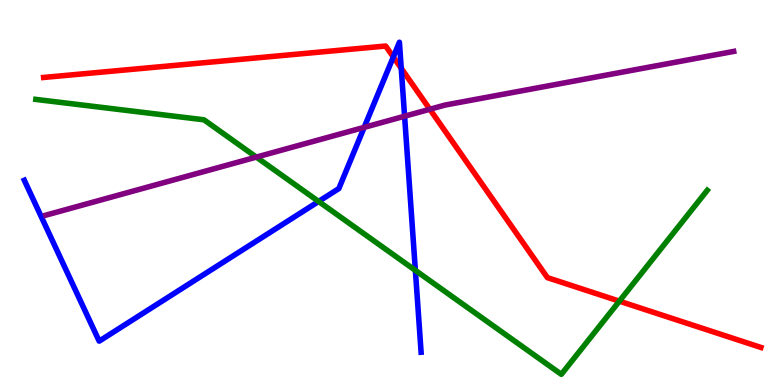[{'lines': ['blue', 'red'], 'intersections': [{'x': 5.08, 'y': 8.52}, {'x': 5.18, 'y': 8.23}]}, {'lines': ['green', 'red'], 'intersections': [{'x': 7.99, 'y': 2.18}]}, {'lines': ['purple', 'red'], 'intersections': [{'x': 5.55, 'y': 7.16}]}, {'lines': ['blue', 'green'], 'intersections': [{'x': 4.11, 'y': 4.77}, {'x': 5.36, 'y': 2.98}]}, {'lines': ['blue', 'purple'], 'intersections': [{'x': 4.7, 'y': 6.69}, {'x': 5.22, 'y': 6.98}]}, {'lines': ['green', 'purple'], 'intersections': [{'x': 3.31, 'y': 5.92}]}]